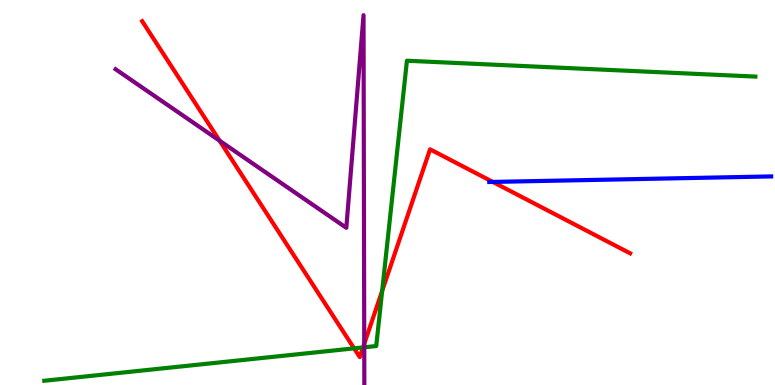[{'lines': ['blue', 'red'], 'intersections': [{'x': 6.36, 'y': 5.27}]}, {'lines': ['green', 'red'], 'intersections': [{'x': 4.57, 'y': 0.952}, {'x': 4.68, 'y': 0.976}, {'x': 4.93, 'y': 2.44}]}, {'lines': ['purple', 'red'], 'intersections': [{'x': 2.83, 'y': 6.35}, {'x': 4.7, 'y': 1.07}]}, {'lines': ['blue', 'green'], 'intersections': []}, {'lines': ['blue', 'purple'], 'intersections': []}, {'lines': ['green', 'purple'], 'intersections': [{'x': 4.7, 'y': 0.979}]}]